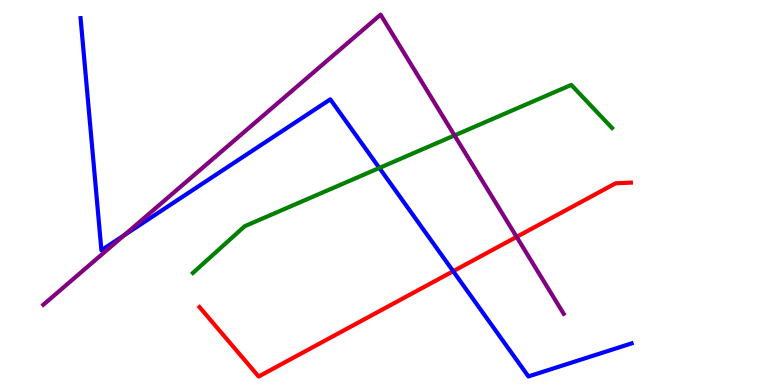[{'lines': ['blue', 'red'], 'intersections': [{'x': 5.85, 'y': 2.96}]}, {'lines': ['green', 'red'], 'intersections': []}, {'lines': ['purple', 'red'], 'intersections': [{'x': 6.67, 'y': 3.85}]}, {'lines': ['blue', 'green'], 'intersections': [{'x': 4.89, 'y': 5.64}]}, {'lines': ['blue', 'purple'], 'intersections': [{'x': 1.6, 'y': 3.89}]}, {'lines': ['green', 'purple'], 'intersections': [{'x': 5.86, 'y': 6.48}]}]